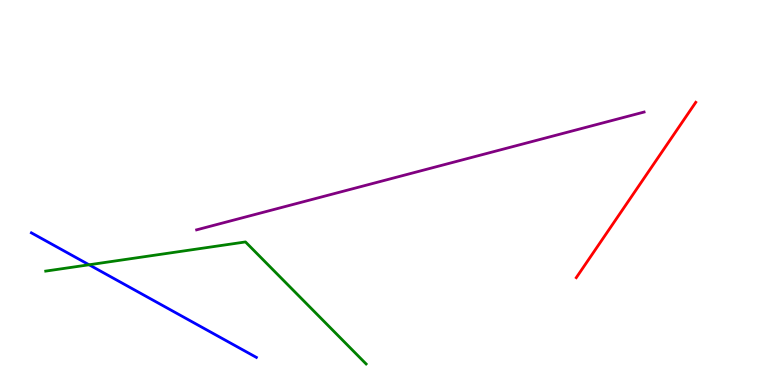[{'lines': ['blue', 'red'], 'intersections': []}, {'lines': ['green', 'red'], 'intersections': []}, {'lines': ['purple', 'red'], 'intersections': []}, {'lines': ['blue', 'green'], 'intersections': [{'x': 1.15, 'y': 3.12}]}, {'lines': ['blue', 'purple'], 'intersections': []}, {'lines': ['green', 'purple'], 'intersections': []}]